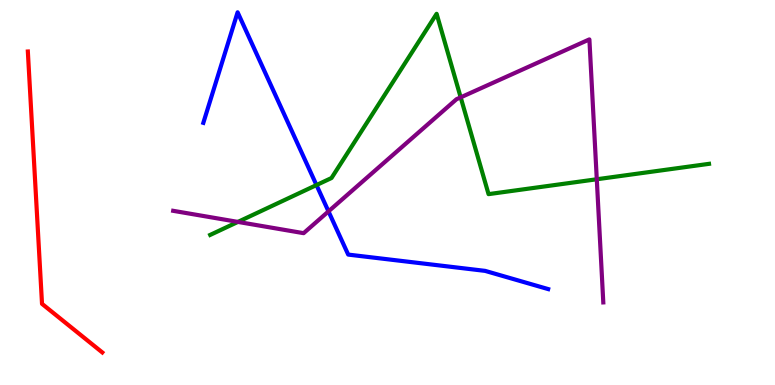[{'lines': ['blue', 'red'], 'intersections': []}, {'lines': ['green', 'red'], 'intersections': []}, {'lines': ['purple', 'red'], 'intersections': []}, {'lines': ['blue', 'green'], 'intersections': [{'x': 4.08, 'y': 5.19}]}, {'lines': ['blue', 'purple'], 'intersections': [{'x': 4.24, 'y': 4.51}]}, {'lines': ['green', 'purple'], 'intersections': [{'x': 3.07, 'y': 4.24}, {'x': 5.94, 'y': 7.47}, {'x': 7.7, 'y': 5.34}]}]